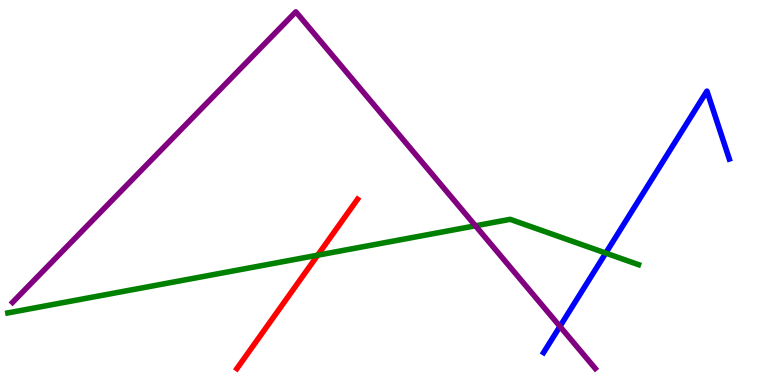[{'lines': ['blue', 'red'], 'intersections': []}, {'lines': ['green', 'red'], 'intersections': [{'x': 4.1, 'y': 3.37}]}, {'lines': ['purple', 'red'], 'intersections': []}, {'lines': ['blue', 'green'], 'intersections': [{'x': 7.82, 'y': 3.43}]}, {'lines': ['blue', 'purple'], 'intersections': [{'x': 7.22, 'y': 1.52}]}, {'lines': ['green', 'purple'], 'intersections': [{'x': 6.14, 'y': 4.14}]}]